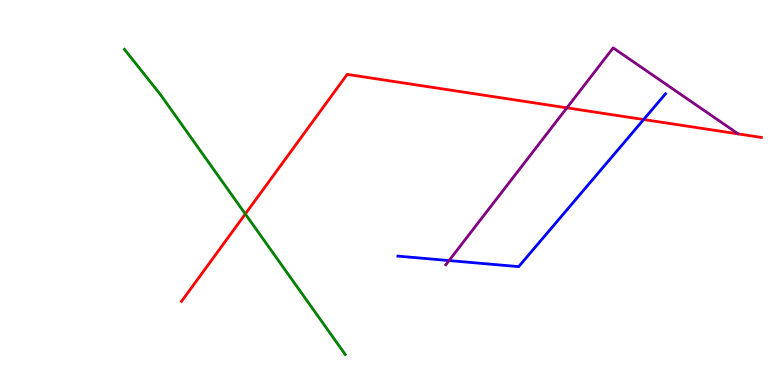[{'lines': ['blue', 'red'], 'intersections': [{'x': 8.31, 'y': 6.9}]}, {'lines': ['green', 'red'], 'intersections': [{'x': 3.17, 'y': 4.44}]}, {'lines': ['purple', 'red'], 'intersections': [{'x': 7.31, 'y': 7.2}]}, {'lines': ['blue', 'green'], 'intersections': []}, {'lines': ['blue', 'purple'], 'intersections': [{'x': 5.79, 'y': 3.23}]}, {'lines': ['green', 'purple'], 'intersections': []}]